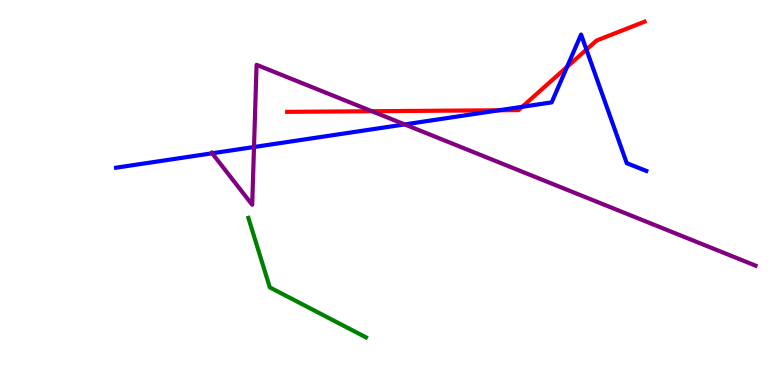[{'lines': ['blue', 'red'], 'intersections': [{'x': 6.44, 'y': 7.14}, {'x': 6.74, 'y': 7.23}, {'x': 7.32, 'y': 8.26}, {'x': 7.57, 'y': 8.71}]}, {'lines': ['green', 'red'], 'intersections': []}, {'lines': ['purple', 'red'], 'intersections': [{'x': 4.8, 'y': 7.11}]}, {'lines': ['blue', 'green'], 'intersections': []}, {'lines': ['blue', 'purple'], 'intersections': [{'x': 2.74, 'y': 6.02}, {'x': 3.28, 'y': 6.18}, {'x': 5.22, 'y': 6.77}]}, {'lines': ['green', 'purple'], 'intersections': []}]